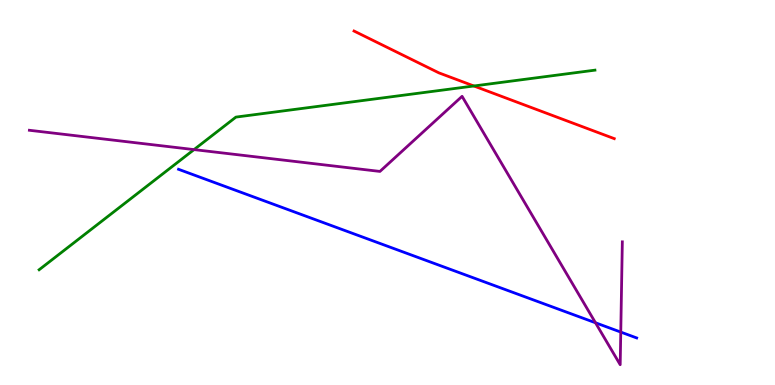[{'lines': ['blue', 'red'], 'intersections': []}, {'lines': ['green', 'red'], 'intersections': [{'x': 6.11, 'y': 7.77}]}, {'lines': ['purple', 'red'], 'intersections': []}, {'lines': ['blue', 'green'], 'intersections': []}, {'lines': ['blue', 'purple'], 'intersections': [{'x': 7.68, 'y': 1.62}, {'x': 8.01, 'y': 1.37}]}, {'lines': ['green', 'purple'], 'intersections': [{'x': 2.5, 'y': 6.11}]}]